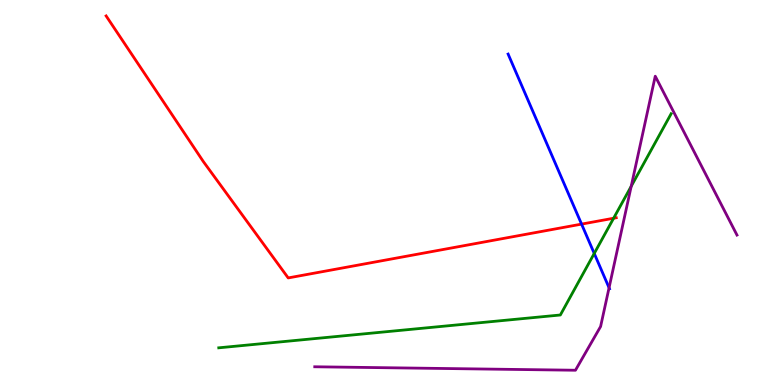[{'lines': ['blue', 'red'], 'intersections': [{'x': 7.5, 'y': 4.18}]}, {'lines': ['green', 'red'], 'intersections': [{'x': 7.92, 'y': 4.33}]}, {'lines': ['purple', 'red'], 'intersections': []}, {'lines': ['blue', 'green'], 'intersections': [{'x': 7.67, 'y': 3.42}]}, {'lines': ['blue', 'purple'], 'intersections': [{'x': 7.86, 'y': 2.53}]}, {'lines': ['green', 'purple'], 'intersections': [{'x': 8.14, 'y': 5.16}]}]